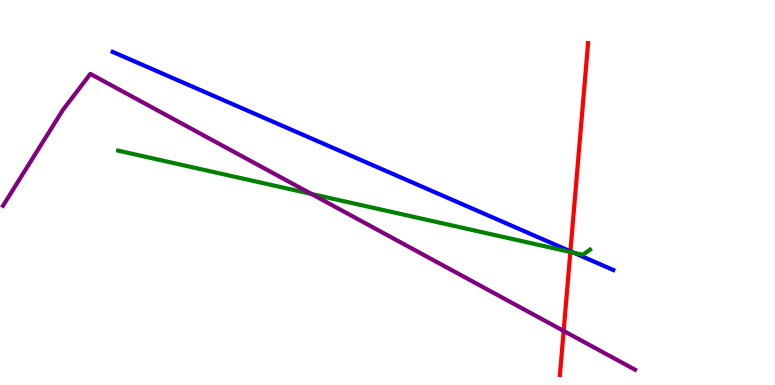[{'lines': ['blue', 'red'], 'intersections': [{'x': 7.36, 'y': 3.47}]}, {'lines': ['green', 'red'], 'intersections': [{'x': 7.36, 'y': 3.46}]}, {'lines': ['purple', 'red'], 'intersections': [{'x': 7.27, 'y': 1.4}]}, {'lines': ['blue', 'green'], 'intersections': [{'x': 7.4, 'y': 3.44}]}, {'lines': ['blue', 'purple'], 'intersections': []}, {'lines': ['green', 'purple'], 'intersections': [{'x': 4.02, 'y': 4.96}]}]